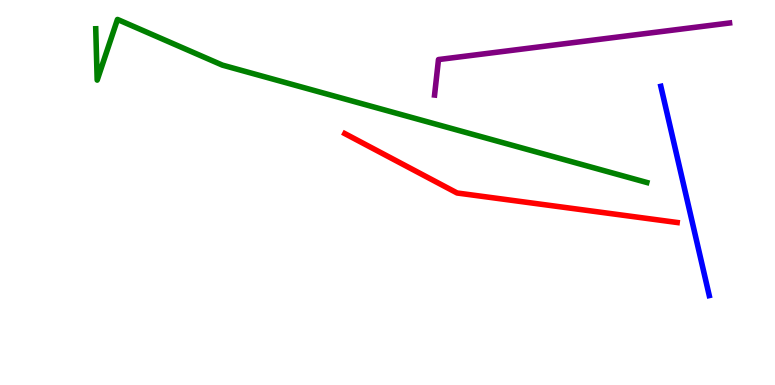[{'lines': ['blue', 'red'], 'intersections': []}, {'lines': ['green', 'red'], 'intersections': []}, {'lines': ['purple', 'red'], 'intersections': []}, {'lines': ['blue', 'green'], 'intersections': []}, {'lines': ['blue', 'purple'], 'intersections': []}, {'lines': ['green', 'purple'], 'intersections': []}]